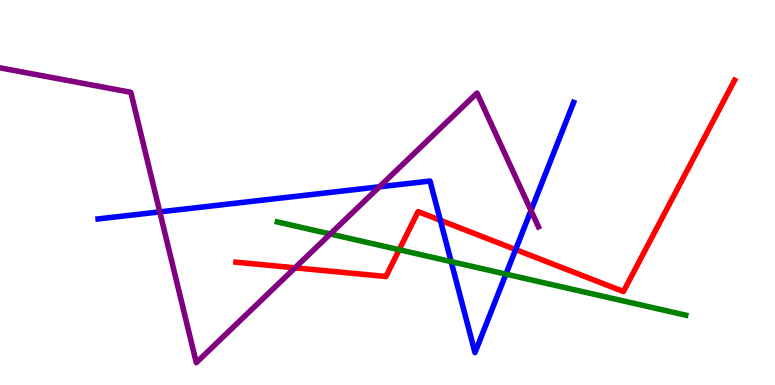[{'lines': ['blue', 'red'], 'intersections': [{'x': 5.68, 'y': 4.28}, {'x': 6.65, 'y': 3.52}]}, {'lines': ['green', 'red'], 'intersections': [{'x': 5.15, 'y': 3.51}]}, {'lines': ['purple', 'red'], 'intersections': [{'x': 3.81, 'y': 3.04}]}, {'lines': ['blue', 'green'], 'intersections': [{'x': 5.82, 'y': 3.21}, {'x': 6.53, 'y': 2.88}]}, {'lines': ['blue', 'purple'], 'intersections': [{'x': 2.06, 'y': 4.5}, {'x': 4.9, 'y': 5.15}, {'x': 6.85, 'y': 4.53}]}, {'lines': ['green', 'purple'], 'intersections': [{'x': 4.26, 'y': 3.92}]}]